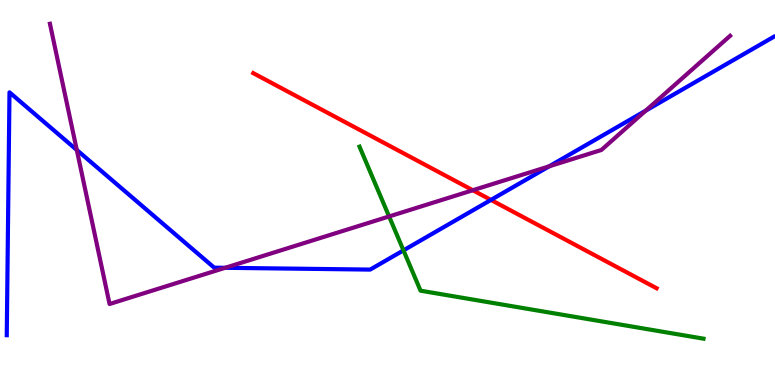[{'lines': ['blue', 'red'], 'intersections': [{'x': 6.33, 'y': 4.81}]}, {'lines': ['green', 'red'], 'intersections': []}, {'lines': ['purple', 'red'], 'intersections': [{'x': 6.1, 'y': 5.06}]}, {'lines': ['blue', 'green'], 'intersections': [{'x': 5.21, 'y': 3.5}]}, {'lines': ['blue', 'purple'], 'intersections': [{'x': 0.991, 'y': 6.1}, {'x': 2.91, 'y': 3.04}, {'x': 7.09, 'y': 5.68}, {'x': 8.33, 'y': 7.13}]}, {'lines': ['green', 'purple'], 'intersections': [{'x': 5.02, 'y': 4.38}]}]